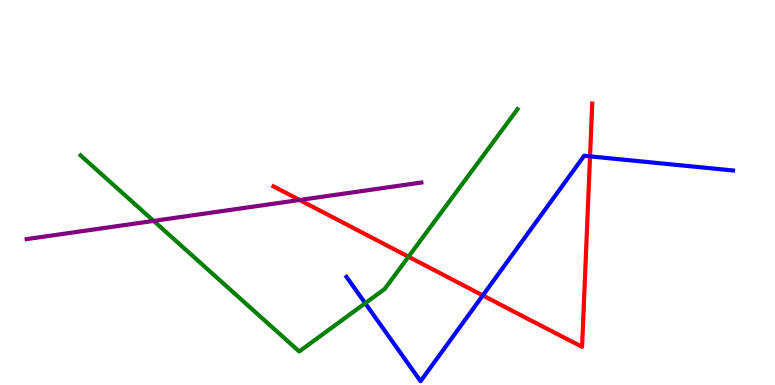[{'lines': ['blue', 'red'], 'intersections': [{'x': 6.23, 'y': 2.33}, {'x': 7.61, 'y': 5.94}]}, {'lines': ['green', 'red'], 'intersections': [{'x': 5.27, 'y': 3.33}]}, {'lines': ['purple', 'red'], 'intersections': [{'x': 3.87, 'y': 4.81}]}, {'lines': ['blue', 'green'], 'intersections': [{'x': 4.71, 'y': 2.12}]}, {'lines': ['blue', 'purple'], 'intersections': []}, {'lines': ['green', 'purple'], 'intersections': [{'x': 1.98, 'y': 4.26}]}]